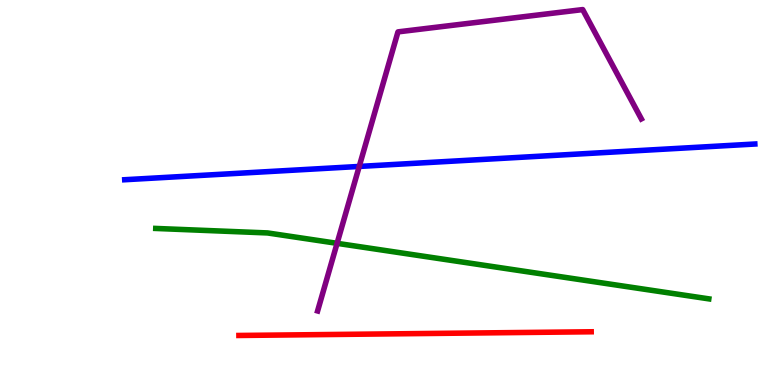[{'lines': ['blue', 'red'], 'intersections': []}, {'lines': ['green', 'red'], 'intersections': []}, {'lines': ['purple', 'red'], 'intersections': []}, {'lines': ['blue', 'green'], 'intersections': []}, {'lines': ['blue', 'purple'], 'intersections': [{'x': 4.64, 'y': 5.68}]}, {'lines': ['green', 'purple'], 'intersections': [{'x': 4.35, 'y': 3.68}]}]